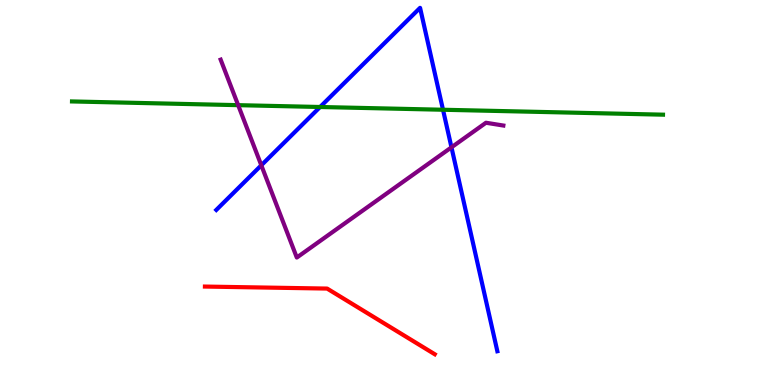[{'lines': ['blue', 'red'], 'intersections': []}, {'lines': ['green', 'red'], 'intersections': []}, {'lines': ['purple', 'red'], 'intersections': []}, {'lines': ['blue', 'green'], 'intersections': [{'x': 4.13, 'y': 7.22}, {'x': 5.72, 'y': 7.15}]}, {'lines': ['blue', 'purple'], 'intersections': [{'x': 3.37, 'y': 5.71}, {'x': 5.83, 'y': 6.17}]}, {'lines': ['green', 'purple'], 'intersections': [{'x': 3.07, 'y': 7.27}]}]